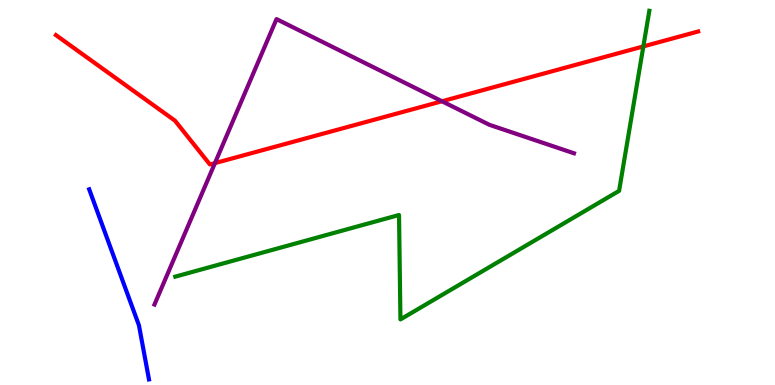[{'lines': ['blue', 'red'], 'intersections': []}, {'lines': ['green', 'red'], 'intersections': [{'x': 8.3, 'y': 8.79}]}, {'lines': ['purple', 'red'], 'intersections': [{'x': 2.77, 'y': 5.76}, {'x': 5.7, 'y': 7.37}]}, {'lines': ['blue', 'green'], 'intersections': []}, {'lines': ['blue', 'purple'], 'intersections': []}, {'lines': ['green', 'purple'], 'intersections': []}]